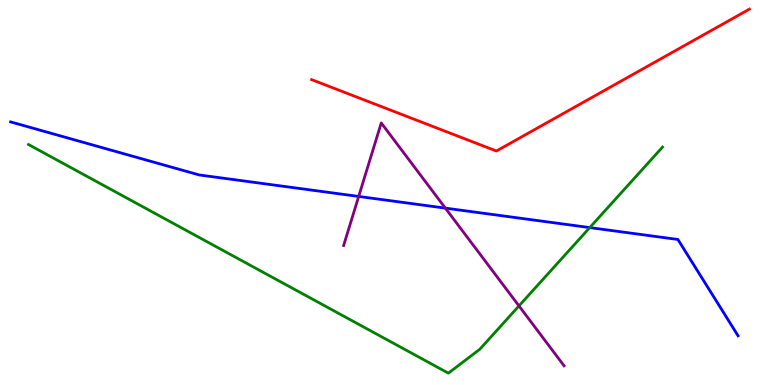[{'lines': ['blue', 'red'], 'intersections': []}, {'lines': ['green', 'red'], 'intersections': []}, {'lines': ['purple', 'red'], 'intersections': []}, {'lines': ['blue', 'green'], 'intersections': [{'x': 7.61, 'y': 4.09}]}, {'lines': ['blue', 'purple'], 'intersections': [{'x': 4.63, 'y': 4.9}, {'x': 5.75, 'y': 4.59}]}, {'lines': ['green', 'purple'], 'intersections': [{'x': 6.7, 'y': 2.05}]}]